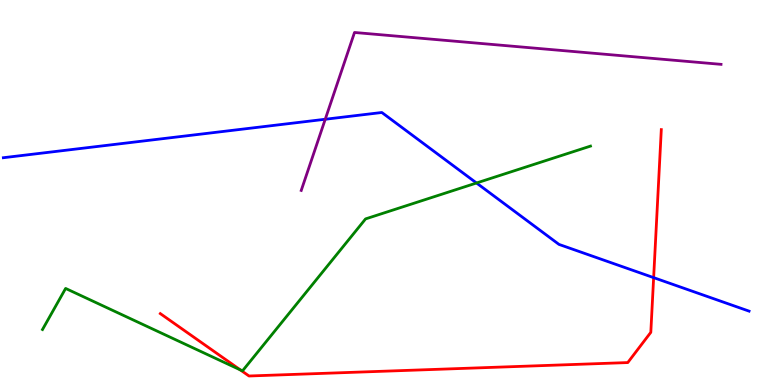[{'lines': ['blue', 'red'], 'intersections': [{'x': 8.43, 'y': 2.79}]}, {'lines': ['green', 'red'], 'intersections': [{'x': 3.1, 'y': 0.392}]}, {'lines': ['purple', 'red'], 'intersections': []}, {'lines': ['blue', 'green'], 'intersections': [{'x': 6.15, 'y': 5.25}]}, {'lines': ['blue', 'purple'], 'intersections': [{'x': 4.2, 'y': 6.9}]}, {'lines': ['green', 'purple'], 'intersections': []}]